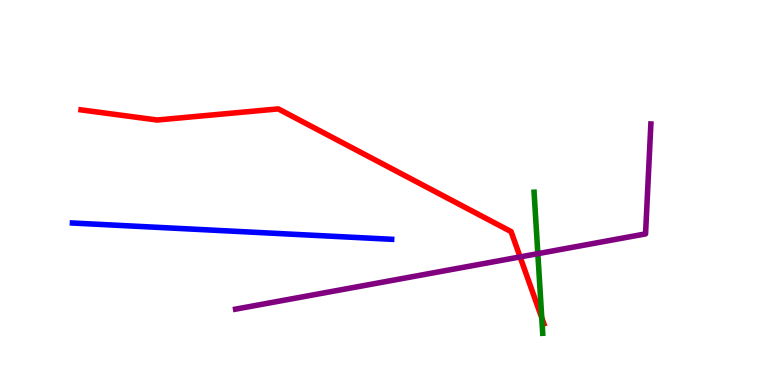[{'lines': ['blue', 'red'], 'intersections': []}, {'lines': ['green', 'red'], 'intersections': [{'x': 6.99, 'y': 1.75}]}, {'lines': ['purple', 'red'], 'intersections': [{'x': 6.71, 'y': 3.33}]}, {'lines': ['blue', 'green'], 'intersections': []}, {'lines': ['blue', 'purple'], 'intersections': []}, {'lines': ['green', 'purple'], 'intersections': [{'x': 6.94, 'y': 3.41}]}]